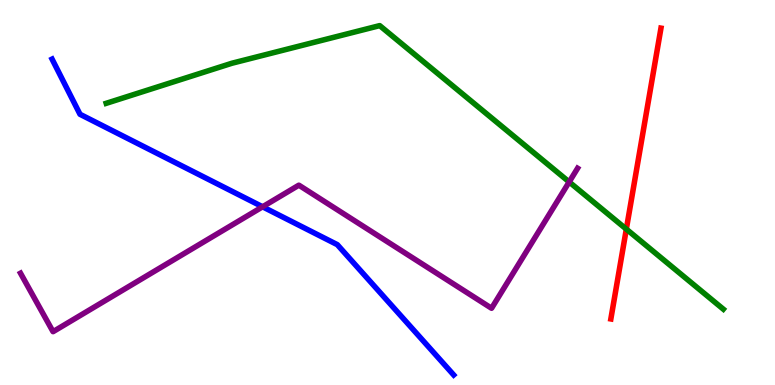[{'lines': ['blue', 'red'], 'intersections': []}, {'lines': ['green', 'red'], 'intersections': [{'x': 8.08, 'y': 4.05}]}, {'lines': ['purple', 'red'], 'intersections': []}, {'lines': ['blue', 'green'], 'intersections': []}, {'lines': ['blue', 'purple'], 'intersections': [{'x': 3.39, 'y': 4.63}]}, {'lines': ['green', 'purple'], 'intersections': [{'x': 7.34, 'y': 5.27}]}]